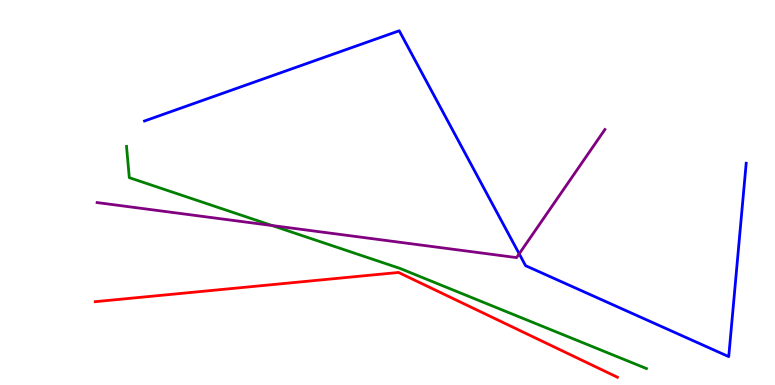[{'lines': ['blue', 'red'], 'intersections': []}, {'lines': ['green', 'red'], 'intersections': []}, {'lines': ['purple', 'red'], 'intersections': []}, {'lines': ['blue', 'green'], 'intersections': []}, {'lines': ['blue', 'purple'], 'intersections': [{'x': 6.7, 'y': 3.41}]}, {'lines': ['green', 'purple'], 'intersections': [{'x': 3.51, 'y': 4.14}]}]